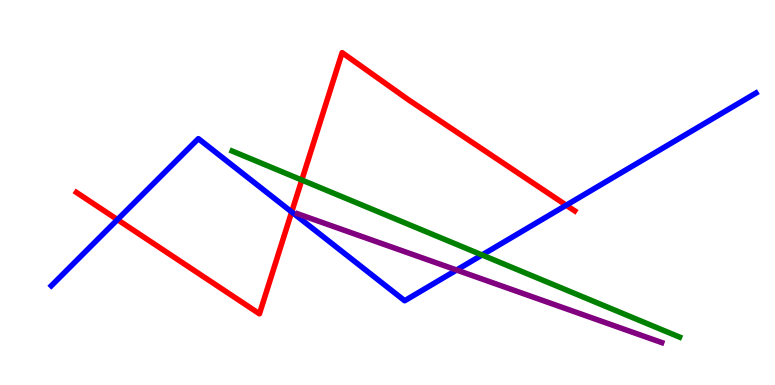[{'lines': ['blue', 'red'], 'intersections': [{'x': 1.52, 'y': 4.3}, {'x': 3.76, 'y': 4.49}, {'x': 7.31, 'y': 4.67}]}, {'lines': ['green', 'red'], 'intersections': [{'x': 3.89, 'y': 5.32}]}, {'lines': ['purple', 'red'], 'intersections': []}, {'lines': ['blue', 'green'], 'intersections': [{'x': 6.22, 'y': 3.38}]}, {'lines': ['blue', 'purple'], 'intersections': [{'x': 5.89, 'y': 2.99}]}, {'lines': ['green', 'purple'], 'intersections': []}]